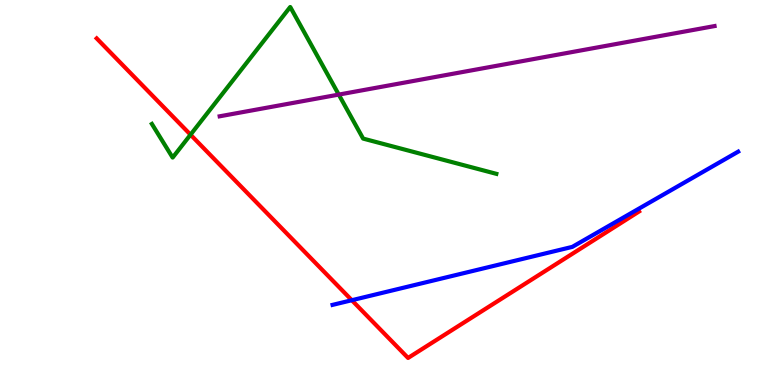[{'lines': ['blue', 'red'], 'intersections': [{'x': 4.54, 'y': 2.2}]}, {'lines': ['green', 'red'], 'intersections': [{'x': 2.46, 'y': 6.5}]}, {'lines': ['purple', 'red'], 'intersections': []}, {'lines': ['blue', 'green'], 'intersections': []}, {'lines': ['blue', 'purple'], 'intersections': []}, {'lines': ['green', 'purple'], 'intersections': [{'x': 4.37, 'y': 7.54}]}]